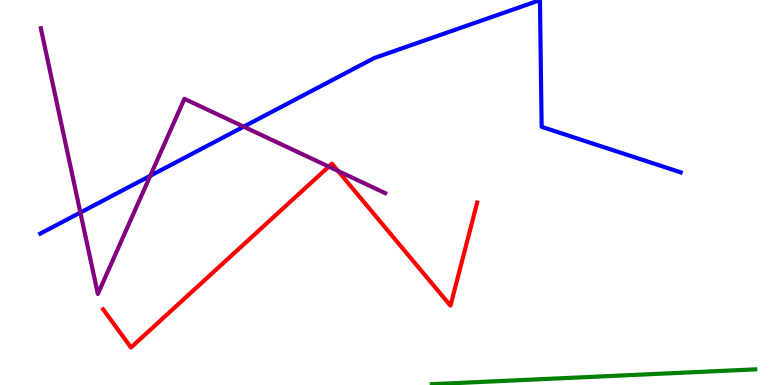[{'lines': ['blue', 'red'], 'intersections': []}, {'lines': ['green', 'red'], 'intersections': []}, {'lines': ['purple', 'red'], 'intersections': [{'x': 4.24, 'y': 5.67}, {'x': 4.36, 'y': 5.56}]}, {'lines': ['blue', 'green'], 'intersections': []}, {'lines': ['blue', 'purple'], 'intersections': [{'x': 1.04, 'y': 4.48}, {'x': 1.94, 'y': 5.43}, {'x': 3.14, 'y': 6.71}]}, {'lines': ['green', 'purple'], 'intersections': []}]